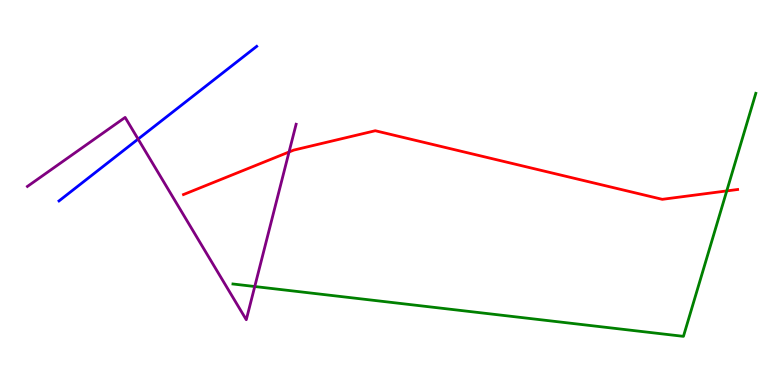[{'lines': ['blue', 'red'], 'intersections': []}, {'lines': ['green', 'red'], 'intersections': [{'x': 9.38, 'y': 5.04}]}, {'lines': ['purple', 'red'], 'intersections': [{'x': 3.73, 'y': 6.05}]}, {'lines': ['blue', 'green'], 'intersections': []}, {'lines': ['blue', 'purple'], 'intersections': [{'x': 1.78, 'y': 6.39}]}, {'lines': ['green', 'purple'], 'intersections': [{'x': 3.29, 'y': 2.56}]}]